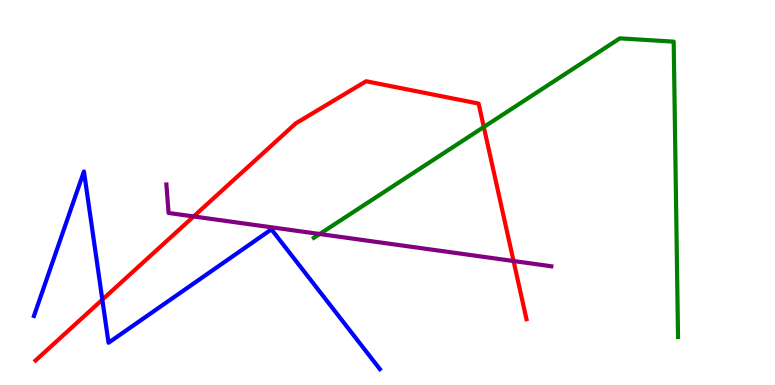[{'lines': ['blue', 'red'], 'intersections': [{'x': 1.32, 'y': 2.22}]}, {'lines': ['green', 'red'], 'intersections': [{'x': 6.24, 'y': 6.7}]}, {'lines': ['purple', 'red'], 'intersections': [{'x': 2.5, 'y': 4.38}, {'x': 6.63, 'y': 3.22}]}, {'lines': ['blue', 'green'], 'intersections': []}, {'lines': ['blue', 'purple'], 'intersections': []}, {'lines': ['green', 'purple'], 'intersections': [{'x': 4.12, 'y': 3.92}]}]